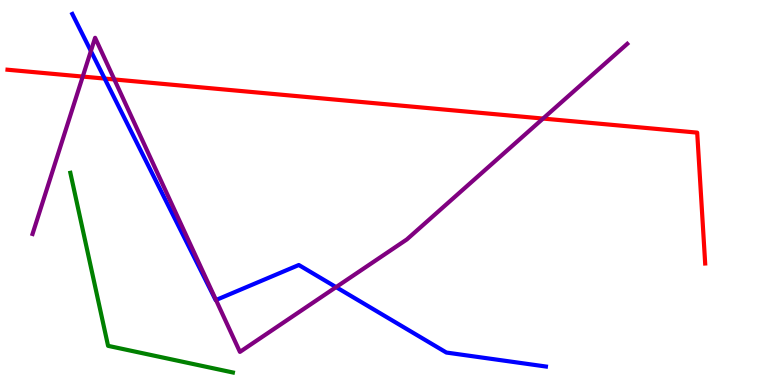[{'lines': ['blue', 'red'], 'intersections': [{'x': 1.35, 'y': 7.96}]}, {'lines': ['green', 'red'], 'intersections': []}, {'lines': ['purple', 'red'], 'intersections': [{'x': 1.07, 'y': 8.01}, {'x': 1.48, 'y': 7.94}, {'x': 7.01, 'y': 6.92}]}, {'lines': ['blue', 'green'], 'intersections': []}, {'lines': ['blue', 'purple'], 'intersections': [{'x': 1.17, 'y': 8.67}, {'x': 2.79, 'y': 2.21}, {'x': 4.34, 'y': 2.54}]}, {'lines': ['green', 'purple'], 'intersections': []}]